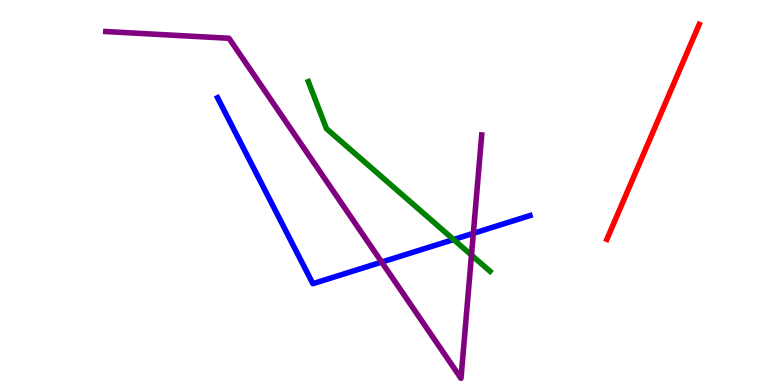[{'lines': ['blue', 'red'], 'intersections': []}, {'lines': ['green', 'red'], 'intersections': []}, {'lines': ['purple', 'red'], 'intersections': []}, {'lines': ['blue', 'green'], 'intersections': [{'x': 5.85, 'y': 3.78}]}, {'lines': ['blue', 'purple'], 'intersections': [{'x': 4.92, 'y': 3.19}, {'x': 6.11, 'y': 3.94}]}, {'lines': ['green', 'purple'], 'intersections': [{'x': 6.08, 'y': 3.37}]}]